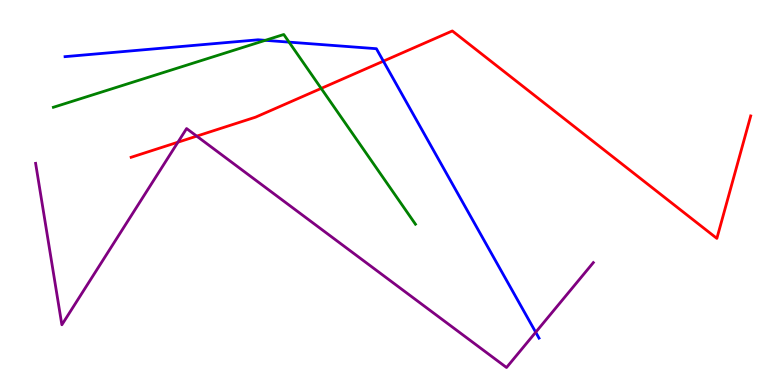[{'lines': ['blue', 'red'], 'intersections': [{'x': 4.95, 'y': 8.41}]}, {'lines': ['green', 'red'], 'intersections': [{'x': 4.14, 'y': 7.7}]}, {'lines': ['purple', 'red'], 'intersections': [{'x': 2.3, 'y': 6.31}, {'x': 2.54, 'y': 6.46}]}, {'lines': ['blue', 'green'], 'intersections': [{'x': 3.42, 'y': 8.95}, {'x': 3.73, 'y': 8.91}]}, {'lines': ['blue', 'purple'], 'intersections': [{'x': 6.91, 'y': 1.37}]}, {'lines': ['green', 'purple'], 'intersections': []}]